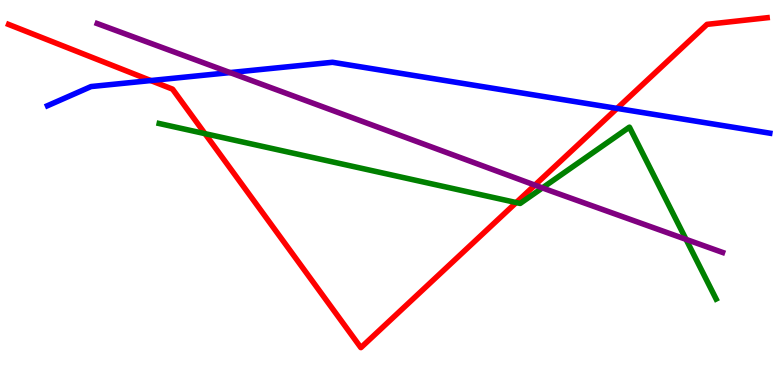[{'lines': ['blue', 'red'], 'intersections': [{'x': 1.95, 'y': 7.91}, {'x': 7.96, 'y': 7.18}]}, {'lines': ['green', 'red'], 'intersections': [{'x': 2.64, 'y': 6.53}, {'x': 6.66, 'y': 4.74}]}, {'lines': ['purple', 'red'], 'intersections': [{'x': 6.9, 'y': 5.19}]}, {'lines': ['blue', 'green'], 'intersections': []}, {'lines': ['blue', 'purple'], 'intersections': [{'x': 2.97, 'y': 8.11}]}, {'lines': ['green', 'purple'], 'intersections': [{'x': 7.0, 'y': 5.12}, {'x': 8.85, 'y': 3.78}]}]